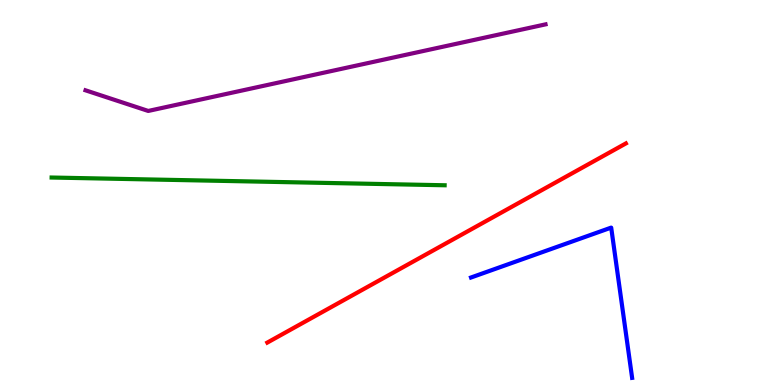[{'lines': ['blue', 'red'], 'intersections': []}, {'lines': ['green', 'red'], 'intersections': []}, {'lines': ['purple', 'red'], 'intersections': []}, {'lines': ['blue', 'green'], 'intersections': []}, {'lines': ['blue', 'purple'], 'intersections': []}, {'lines': ['green', 'purple'], 'intersections': []}]